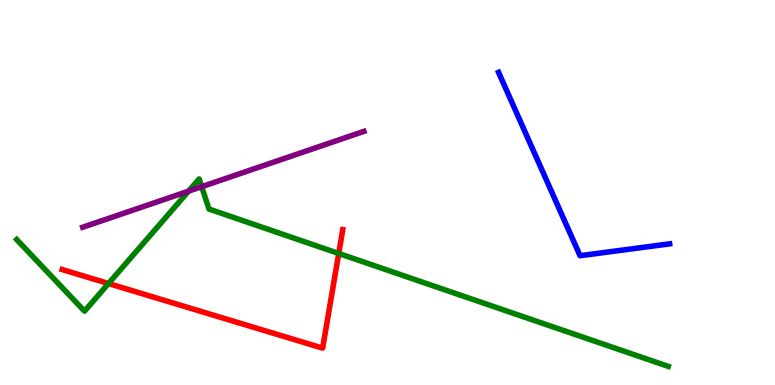[{'lines': ['blue', 'red'], 'intersections': []}, {'lines': ['green', 'red'], 'intersections': [{'x': 1.4, 'y': 2.64}, {'x': 4.37, 'y': 3.42}]}, {'lines': ['purple', 'red'], 'intersections': []}, {'lines': ['blue', 'green'], 'intersections': []}, {'lines': ['blue', 'purple'], 'intersections': []}, {'lines': ['green', 'purple'], 'intersections': [{'x': 2.43, 'y': 5.03}, {'x': 2.6, 'y': 5.15}]}]